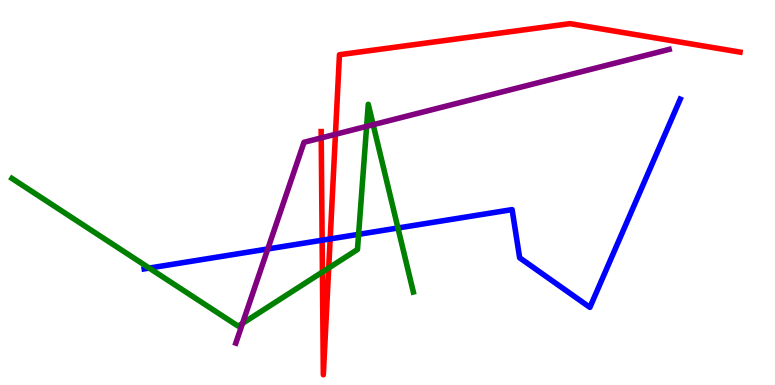[{'lines': ['blue', 'red'], 'intersections': [{'x': 4.16, 'y': 3.76}, {'x': 4.26, 'y': 3.79}]}, {'lines': ['green', 'red'], 'intersections': [{'x': 4.16, 'y': 2.93}, {'x': 4.24, 'y': 3.04}]}, {'lines': ['purple', 'red'], 'intersections': [{'x': 4.14, 'y': 6.42}, {'x': 4.33, 'y': 6.51}]}, {'lines': ['blue', 'green'], 'intersections': [{'x': 1.93, 'y': 3.04}, {'x': 4.63, 'y': 3.91}, {'x': 5.13, 'y': 4.08}]}, {'lines': ['blue', 'purple'], 'intersections': [{'x': 3.46, 'y': 3.53}]}, {'lines': ['green', 'purple'], 'intersections': [{'x': 3.13, 'y': 1.6}, {'x': 4.73, 'y': 6.72}, {'x': 4.82, 'y': 6.76}]}]